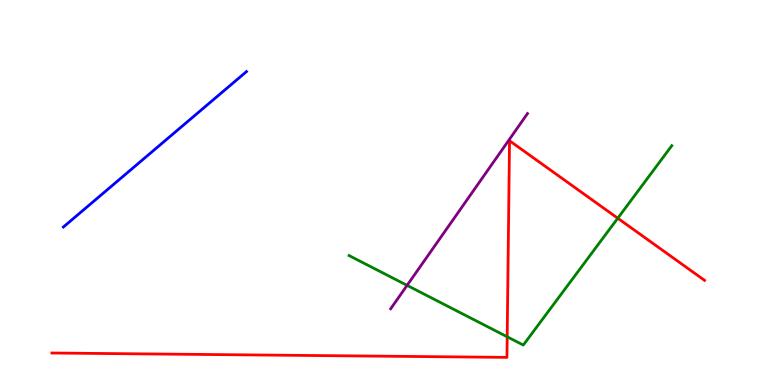[{'lines': ['blue', 'red'], 'intersections': []}, {'lines': ['green', 'red'], 'intersections': [{'x': 6.54, 'y': 1.25}, {'x': 7.97, 'y': 4.33}]}, {'lines': ['purple', 'red'], 'intersections': []}, {'lines': ['blue', 'green'], 'intersections': []}, {'lines': ['blue', 'purple'], 'intersections': []}, {'lines': ['green', 'purple'], 'intersections': [{'x': 5.25, 'y': 2.59}]}]